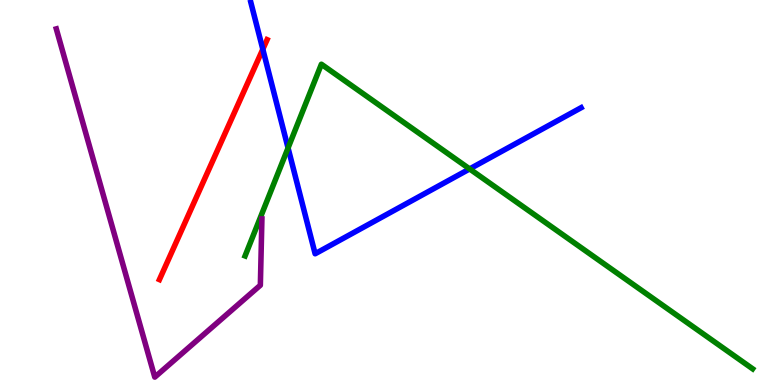[{'lines': ['blue', 'red'], 'intersections': [{'x': 3.39, 'y': 8.72}]}, {'lines': ['green', 'red'], 'intersections': []}, {'lines': ['purple', 'red'], 'intersections': []}, {'lines': ['blue', 'green'], 'intersections': [{'x': 3.72, 'y': 6.16}, {'x': 6.06, 'y': 5.61}]}, {'lines': ['blue', 'purple'], 'intersections': []}, {'lines': ['green', 'purple'], 'intersections': []}]